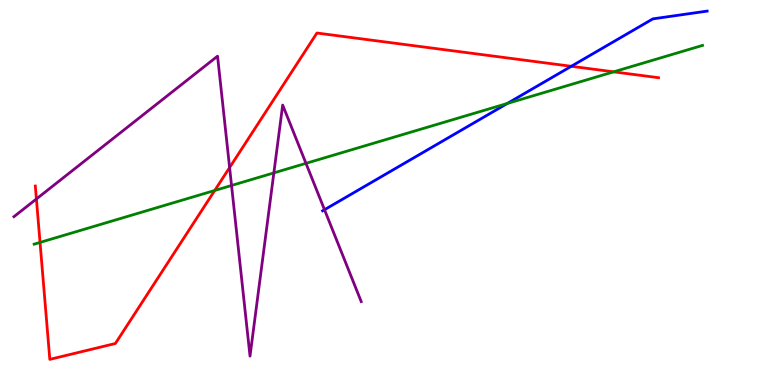[{'lines': ['blue', 'red'], 'intersections': [{'x': 7.37, 'y': 8.28}]}, {'lines': ['green', 'red'], 'intersections': [{'x': 0.517, 'y': 3.7}, {'x': 2.77, 'y': 5.05}, {'x': 7.92, 'y': 8.13}]}, {'lines': ['purple', 'red'], 'intersections': [{'x': 0.47, 'y': 4.83}, {'x': 2.96, 'y': 5.65}]}, {'lines': ['blue', 'green'], 'intersections': [{'x': 6.55, 'y': 7.31}]}, {'lines': ['blue', 'purple'], 'intersections': [{'x': 4.19, 'y': 4.55}]}, {'lines': ['green', 'purple'], 'intersections': [{'x': 2.99, 'y': 5.18}, {'x': 3.53, 'y': 5.51}, {'x': 3.95, 'y': 5.76}]}]